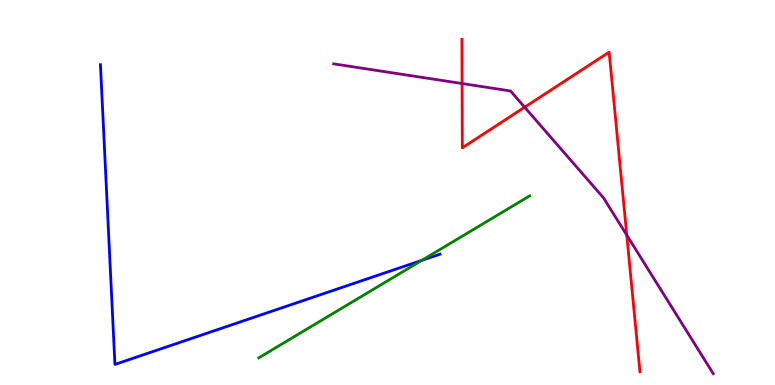[{'lines': ['blue', 'red'], 'intersections': []}, {'lines': ['green', 'red'], 'intersections': []}, {'lines': ['purple', 'red'], 'intersections': [{'x': 5.96, 'y': 7.83}, {'x': 6.77, 'y': 7.22}, {'x': 8.09, 'y': 3.89}]}, {'lines': ['blue', 'green'], 'intersections': [{'x': 5.44, 'y': 3.24}]}, {'lines': ['blue', 'purple'], 'intersections': []}, {'lines': ['green', 'purple'], 'intersections': []}]